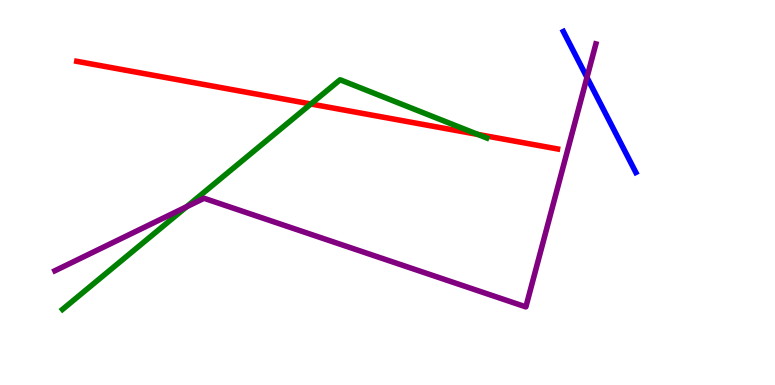[{'lines': ['blue', 'red'], 'intersections': []}, {'lines': ['green', 'red'], 'intersections': [{'x': 4.01, 'y': 7.3}, {'x': 6.17, 'y': 6.51}]}, {'lines': ['purple', 'red'], 'intersections': []}, {'lines': ['blue', 'green'], 'intersections': []}, {'lines': ['blue', 'purple'], 'intersections': [{'x': 7.57, 'y': 7.99}]}, {'lines': ['green', 'purple'], 'intersections': [{'x': 2.41, 'y': 4.63}]}]